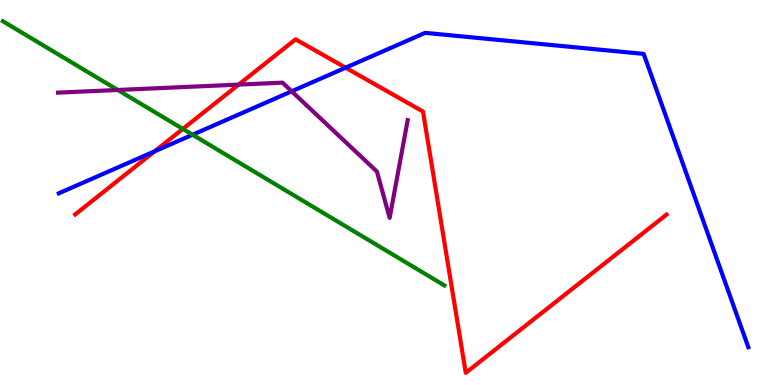[{'lines': ['blue', 'red'], 'intersections': [{'x': 2.0, 'y': 6.07}, {'x': 4.46, 'y': 8.24}]}, {'lines': ['green', 'red'], 'intersections': [{'x': 2.36, 'y': 6.65}]}, {'lines': ['purple', 'red'], 'intersections': [{'x': 3.08, 'y': 7.8}]}, {'lines': ['blue', 'green'], 'intersections': [{'x': 2.48, 'y': 6.5}]}, {'lines': ['blue', 'purple'], 'intersections': [{'x': 3.76, 'y': 7.63}]}, {'lines': ['green', 'purple'], 'intersections': [{'x': 1.52, 'y': 7.66}]}]